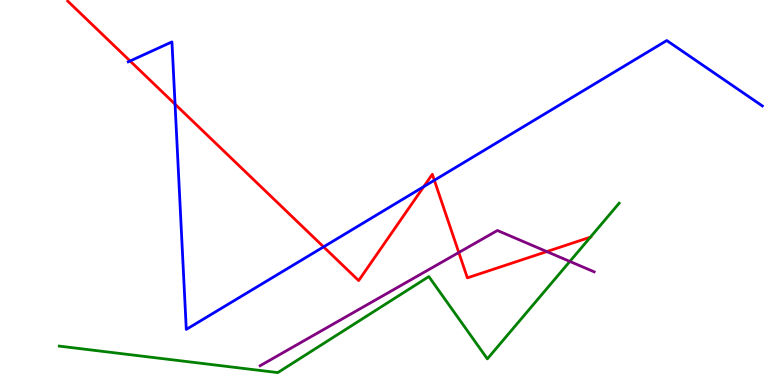[{'lines': ['blue', 'red'], 'intersections': [{'x': 1.68, 'y': 8.42}, {'x': 2.26, 'y': 7.29}, {'x': 4.18, 'y': 3.59}, {'x': 5.47, 'y': 5.15}, {'x': 5.6, 'y': 5.32}]}, {'lines': ['green', 'red'], 'intersections': [{'x': 7.62, 'y': 3.84}]}, {'lines': ['purple', 'red'], 'intersections': [{'x': 5.92, 'y': 3.44}, {'x': 7.06, 'y': 3.47}]}, {'lines': ['blue', 'green'], 'intersections': []}, {'lines': ['blue', 'purple'], 'intersections': []}, {'lines': ['green', 'purple'], 'intersections': [{'x': 7.35, 'y': 3.21}]}]